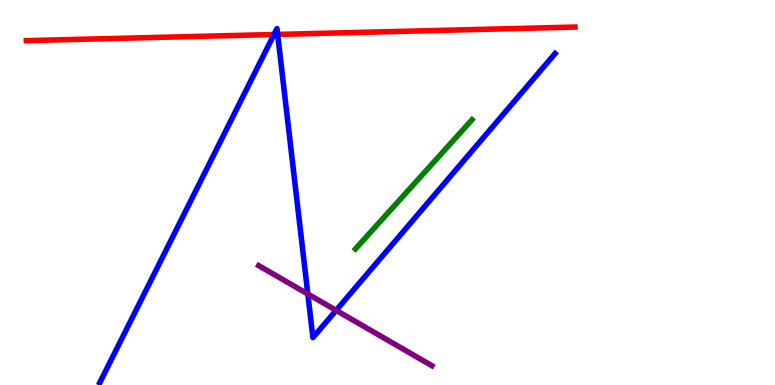[{'lines': ['blue', 'red'], 'intersections': [{'x': 3.54, 'y': 9.1}, {'x': 3.58, 'y': 9.11}]}, {'lines': ['green', 'red'], 'intersections': []}, {'lines': ['purple', 'red'], 'intersections': []}, {'lines': ['blue', 'green'], 'intersections': []}, {'lines': ['blue', 'purple'], 'intersections': [{'x': 3.97, 'y': 2.36}, {'x': 4.34, 'y': 1.94}]}, {'lines': ['green', 'purple'], 'intersections': []}]